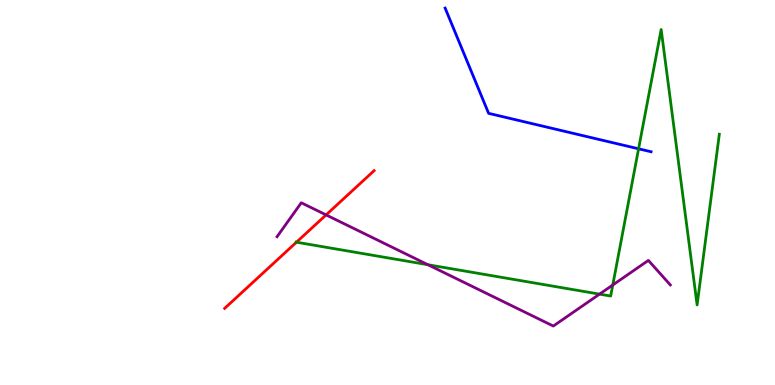[{'lines': ['blue', 'red'], 'intersections': []}, {'lines': ['green', 'red'], 'intersections': [{'x': 3.83, 'y': 3.71}]}, {'lines': ['purple', 'red'], 'intersections': [{'x': 4.21, 'y': 4.42}]}, {'lines': ['blue', 'green'], 'intersections': [{'x': 8.24, 'y': 6.14}]}, {'lines': ['blue', 'purple'], 'intersections': []}, {'lines': ['green', 'purple'], 'intersections': [{'x': 5.52, 'y': 3.12}, {'x': 7.74, 'y': 2.36}, {'x': 7.91, 'y': 2.6}]}]